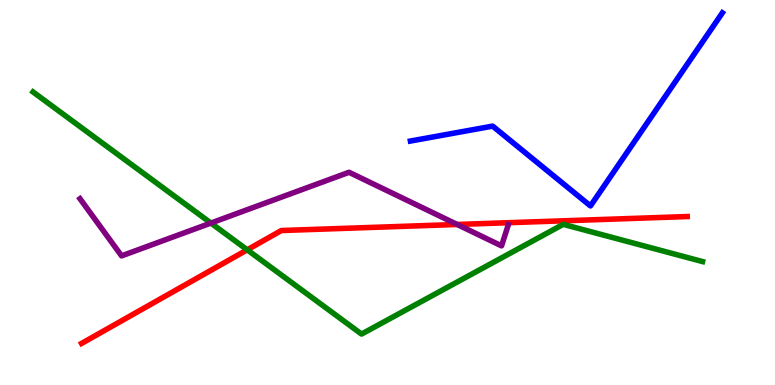[{'lines': ['blue', 'red'], 'intersections': []}, {'lines': ['green', 'red'], 'intersections': [{'x': 3.19, 'y': 3.51}]}, {'lines': ['purple', 'red'], 'intersections': [{'x': 5.9, 'y': 4.17}]}, {'lines': ['blue', 'green'], 'intersections': []}, {'lines': ['blue', 'purple'], 'intersections': []}, {'lines': ['green', 'purple'], 'intersections': [{'x': 2.72, 'y': 4.21}]}]